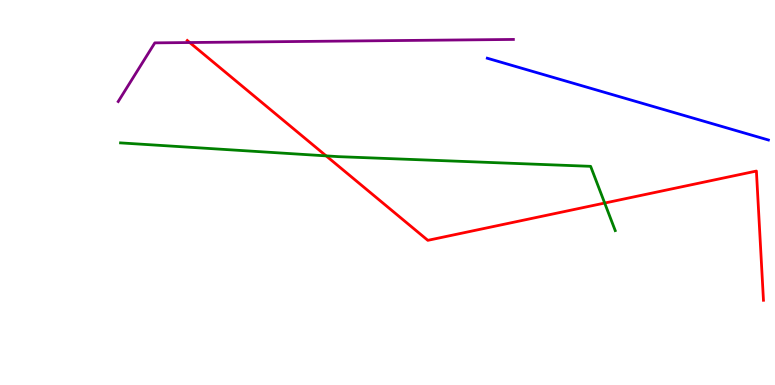[{'lines': ['blue', 'red'], 'intersections': []}, {'lines': ['green', 'red'], 'intersections': [{'x': 4.21, 'y': 5.95}, {'x': 7.8, 'y': 4.73}]}, {'lines': ['purple', 'red'], 'intersections': [{'x': 2.45, 'y': 8.9}]}, {'lines': ['blue', 'green'], 'intersections': []}, {'lines': ['blue', 'purple'], 'intersections': []}, {'lines': ['green', 'purple'], 'intersections': []}]